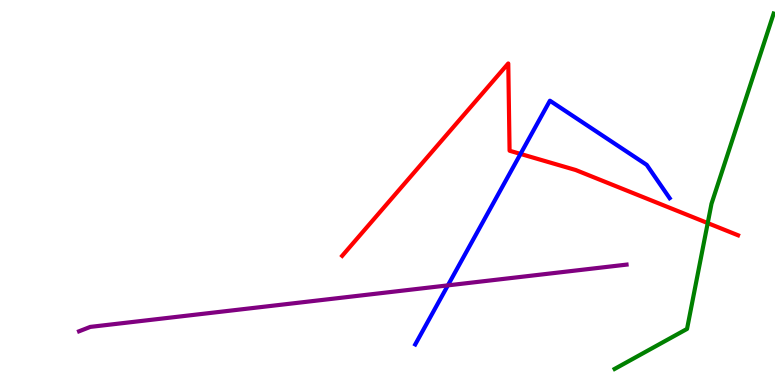[{'lines': ['blue', 'red'], 'intersections': [{'x': 6.72, 'y': 6.0}]}, {'lines': ['green', 'red'], 'intersections': [{'x': 9.13, 'y': 4.21}]}, {'lines': ['purple', 'red'], 'intersections': []}, {'lines': ['blue', 'green'], 'intersections': []}, {'lines': ['blue', 'purple'], 'intersections': [{'x': 5.78, 'y': 2.59}]}, {'lines': ['green', 'purple'], 'intersections': []}]